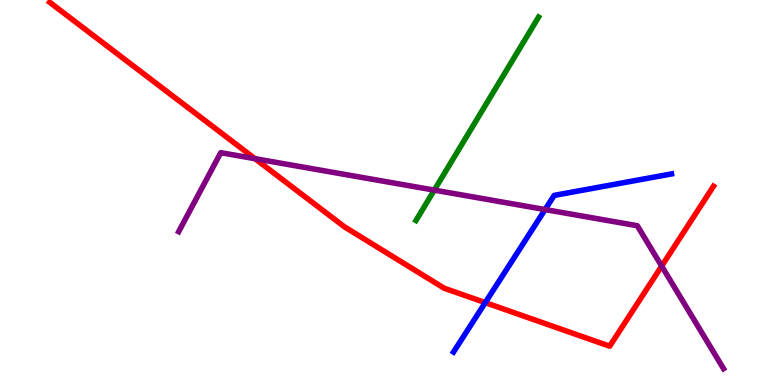[{'lines': ['blue', 'red'], 'intersections': [{'x': 6.26, 'y': 2.14}]}, {'lines': ['green', 'red'], 'intersections': []}, {'lines': ['purple', 'red'], 'intersections': [{'x': 3.29, 'y': 5.88}, {'x': 8.54, 'y': 3.09}]}, {'lines': ['blue', 'green'], 'intersections': []}, {'lines': ['blue', 'purple'], 'intersections': [{'x': 7.03, 'y': 4.56}]}, {'lines': ['green', 'purple'], 'intersections': [{'x': 5.6, 'y': 5.06}]}]